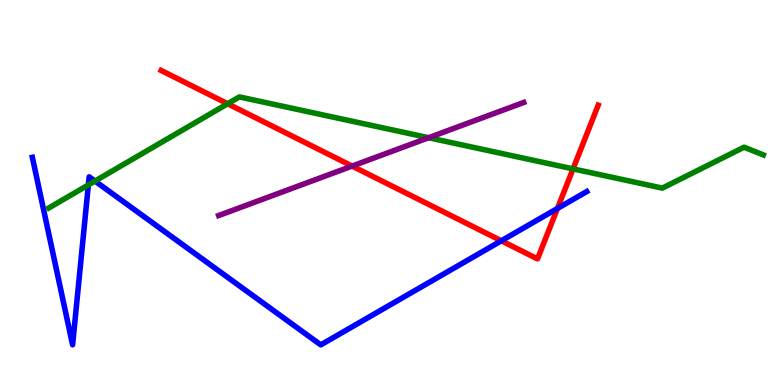[{'lines': ['blue', 'red'], 'intersections': [{'x': 6.47, 'y': 3.75}, {'x': 7.19, 'y': 4.59}]}, {'lines': ['green', 'red'], 'intersections': [{'x': 2.94, 'y': 7.3}, {'x': 7.39, 'y': 5.61}]}, {'lines': ['purple', 'red'], 'intersections': [{'x': 4.54, 'y': 5.69}]}, {'lines': ['blue', 'green'], 'intersections': [{'x': 1.14, 'y': 5.2}, {'x': 1.23, 'y': 5.3}]}, {'lines': ['blue', 'purple'], 'intersections': []}, {'lines': ['green', 'purple'], 'intersections': [{'x': 5.53, 'y': 6.42}]}]